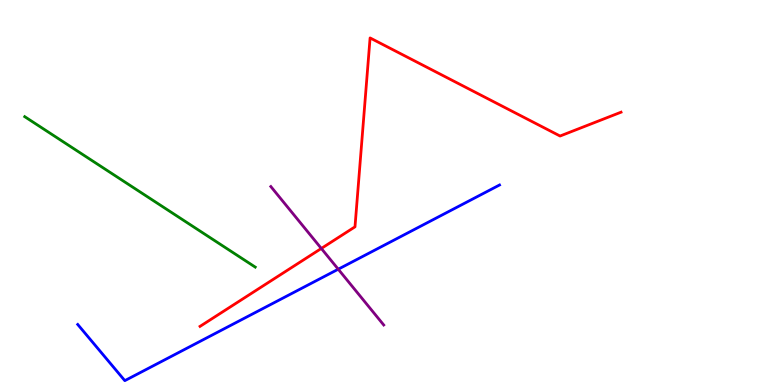[{'lines': ['blue', 'red'], 'intersections': []}, {'lines': ['green', 'red'], 'intersections': []}, {'lines': ['purple', 'red'], 'intersections': [{'x': 4.15, 'y': 3.55}]}, {'lines': ['blue', 'green'], 'intersections': []}, {'lines': ['blue', 'purple'], 'intersections': [{'x': 4.36, 'y': 3.01}]}, {'lines': ['green', 'purple'], 'intersections': []}]